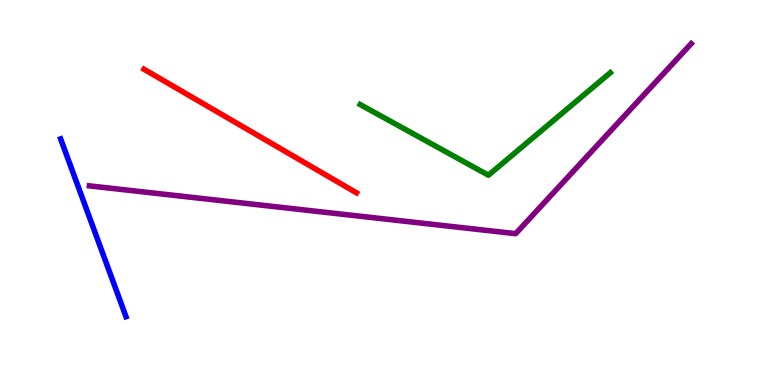[{'lines': ['blue', 'red'], 'intersections': []}, {'lines': ['green', 'red'], 'intersections': []}, {'lines': ['purple', 'red'], 'intersections': []}, {'lines': ['blue', 'green'], 'intersections': []}, {'lines': ['blue', 'purple'], 'intersections': []}, {'lines': ['green', 'purple'], 'intersections': []}]